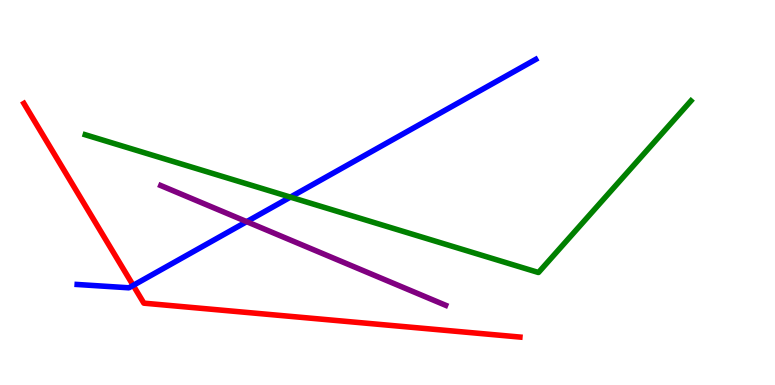[{'lines': ['blue', 'red'], 'intersections': [{'x': 1.72, 'y': 2.59}]}, {'lines': ['green', 'red'], 'intersections': []}, {'lines': ['purple', 'red'], 'intersections': []}, {'lines': ['blue', 'green'], 'intersections': [{'x': 3.75, 'y': 4.88}]}, {'lines': ['blue', 'purple'], 'intersections': [{'x': 3.18, 'y': 4.24}]}, {'lines': ['green', 'purple'], 'intersections': []}]